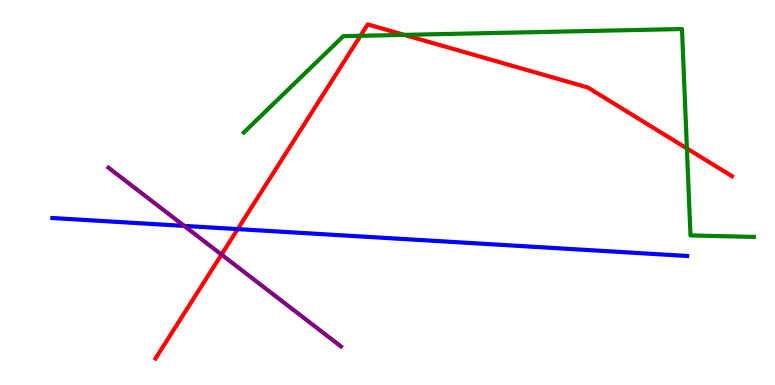[{'lines': ['blue', 'red'], 'intersections': [{'x': 3.07, 'y': 4.05}]}, {'lines': ['green', 'red'], 'intersections': [{'x': 4.65, 'y': 9.07}, {'x': 5.22, 'y': 9.09}, {'x': 8.86, 'y': 6.14}]}, {'lines': ['purple', 'red'], 'intersections': [{'x': 2.86, 'y': 3.39}]}, {'lines': ['blue', 'green'], 'intersections': []}, {'lines': ['blue', 'purple'], 'intersections': [{'x': 2.38, 'y': 4.13}]}, {'lines': ['green', 'purple'], 'intersections': []}]